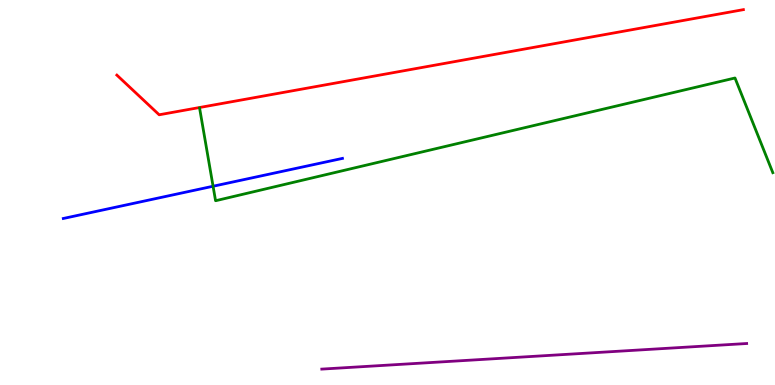[{'lines': ['blue', 'red'], 'intersections': []}, {'lines': ['green', 'red'], 'intersections': []}, {'lines': ['purple', 'red'], 'intersections': []}, {'lines': ['blue', 'green'], 'intersections': [{'x': 2.75, 'y': 5.16}]}, {'lines': ['blue', 'purple'], 'intersections': []}, {'lines': ['green', 'purple'], 'intersections': []}]